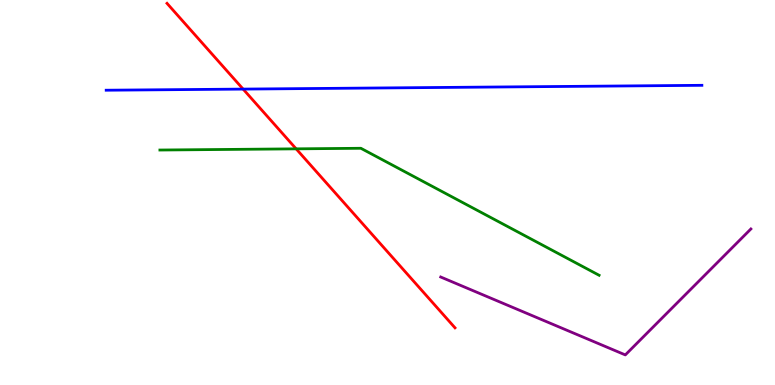[{'lines': ['blue', 'red'], 'intersections': [{'x': 3.14, 'y': 7.69}]}, {'lines': ['green', 'red'], 'intersections': [{'x': 3.82, 'y': 6.13}]}, {'lines': ['purple', 'red'], 'intersections': []}, {'lines': ['blue', 'green'], 'intersections': []}, {'lines': ['blue', 'purple'], 'intersections': []}, {'lines': ['green', 'purple'], 'intersections': []}]